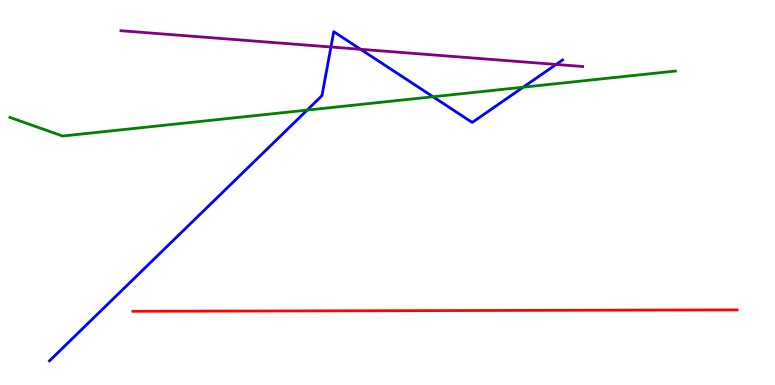[{'lines': ['blue', 'red'], 'intersections': []}, {'lines': ['green', 'red'], 'intersections': []}, {'lines': ['purple', 'red'], 'intersections': []}, {'lines': ['blue', 'green'], 'intersections': [{'x': 3.96, 'y': 7.14}, {'x': 5.59, 'y': 7.49}, {'x': 6.75, 'y': 7.74}]}, {'lines': ['blue', 'purple'], 'intersections': [{'x': 4.27, 'y': 8.78}, {'x': 4.65, 'y': 8.72}, {'x': 7.18, 'y': 8.33}]}, {'lines': ['green', 'purple'], 'intersections': []}]